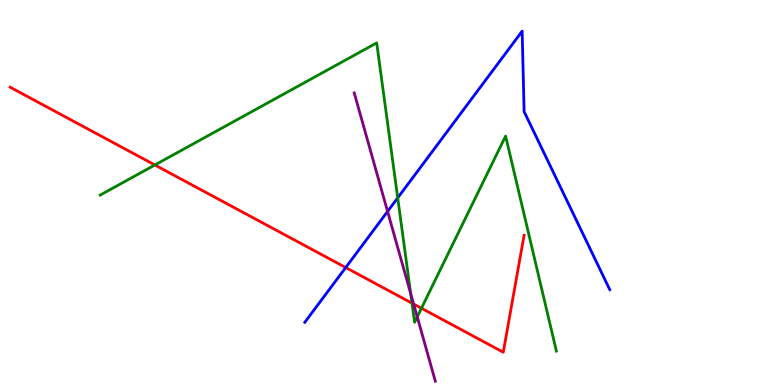[{'lines': ['blue', 'red'], 'intersections': [{'x': 4.46, 'y': 3.05}]}, {'lines': ['green', 'red'], 'intersections': [{'x': 2.0, 'y': 5.71}, {'x': 5.32, 'y': 2.13}, {'x': 5.44, 'y': 1.99}]}, {'lines': ['purple', 'red'], 'intersections': [{'x': 5.34, 'y': 2.1}]}, {'lines': ['blue', 'green'], 'intersections': [{'x': 5.13, 'y': 4.86}]}, {'lines': ['blue', 'purple'], 'intersections': [{'x': 5.0, 'y': 4.51}]}, {'lines': ['green', 'purple'], 'intersections': [{'x': 5.3, 'y': 2.37}, {'x': 5.38, 'y': 1.77}]}]